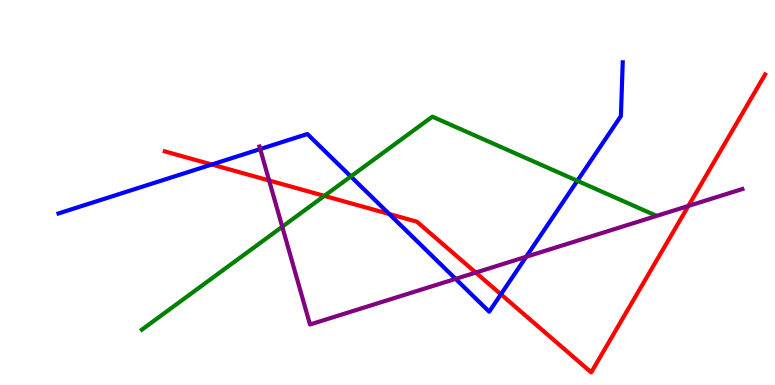[{'lines': ['blue', 'red'], 'intersections': [{'x': 2.73, 'y': 5.73}, {'x': 5.02, 'y': 4.44}, {'x': 6.46, 'y': 2.36}]}, {'lines': ['green', 'red'], 'intersections': [{'x': 4.19, 'y': 4.91}]}, {'lines': ['purple', 'red'], 'intersections': [{'x': 3.47, 'y': 5.31}, {'x': 6.14, 'y': 2.92}, {'x': 8.88, 'y': 4.65}]}, {'lines': ['blue', 'green'], 'intersections': [{'x': 4.53, 'y': 5.42}, {'x': 7.45, 'y': 5.3}]}, {'lines': ['blue', 'purple'], 'intersections': [{'x': 3.36, 'y': 6.13}, {'x': 5.88, 'y': 2.76}, {'x': 6.79, 'y': 3.33}]}, {'lines': ['green', 'purple'], 'intersections': [{'x': 3.64, 'y': 4.11}]}]